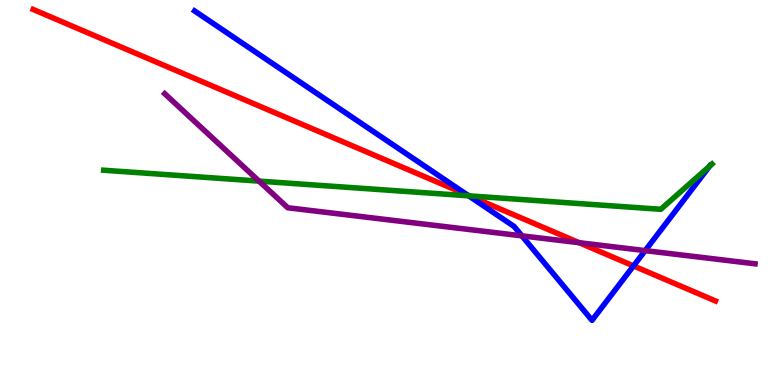[{'lines': ['blue', 'red'], 'intersections': [{'x': 6.03, 'y': 4.94}, {'x': 8.17, 'y': 3.09}]}, {'lines': ['green', 'red'], 'intersections': [{'x': 6.06, 'y': 4.91}]}, {'lines': ['purple', 'red'], 'intersections': [{'x': 7.47, 'y': 3.7}]}, {'lines': ['blue', 'green'], 'intersections': [{'x': 6.05, 'y': 4.91}, {'x': 9.16, 'y': 5.68}]}, {'lines': ['blue', 'purple'], 'intersections': [{'x': 6.73, 'y': 3.87}, {'x': 8.32, 'y': 3.49}]}, {'lines': ['green', 'purple'], 'intersections': [{'x': 3.34, 'y': 5.3}]}]